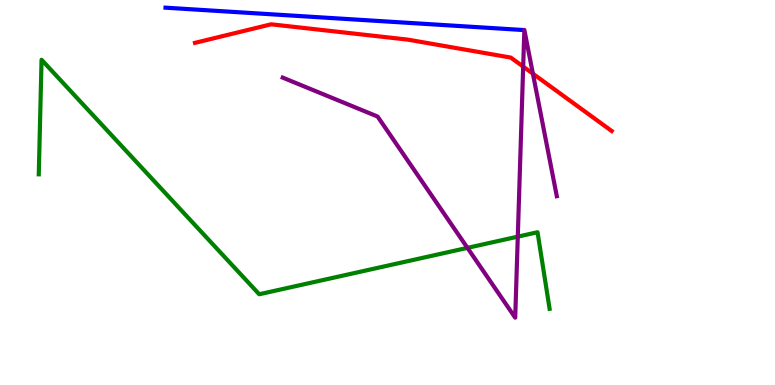[{'lines': ['blue', 'red'], 'intersections': []}, {'lines': ['green', 'red'], 'intersections': []}, {'lines': ['purple', 'red'], 'intersections': [{'x': 6.75, 'y': 8.27}, {'x': 6.88, 'y': 8.09}]}, {'lines': ['blue', 'green'], 'intersections': []}, {'lines': ['blue', 'purple'], 'intersections': []}, {'lines': ['green', 'purple'], 'intersections': [{'x': 6.03, 'y': 3.56}, {'x': 6.68, 'y': 3.85}]}]